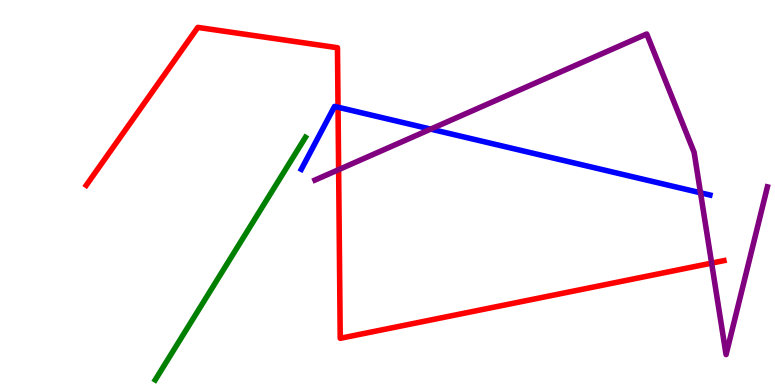[{'lines': ['blue', 'red'], 'intersections': [{'x': 4.36, 'y': 7.21}]}, {'lines': ['green', 'red'], 'intersections': []}, {'lines': ['purple', 'red'], 'intersections': [{'x': 4.37, 'y': 5.59}, {'x': 9.18, 'y': 3.17}]}, {'lines': ['blue', 'green'], 'intersections': []}, {'lines': ['blue', 'purple'], 'intersections': [{'x': 5.56, 'y': 6.65}, {'x': 9.04, 'y': 4.99}]}, {'lines': ['green', 'purple'], 'intersections': []}]